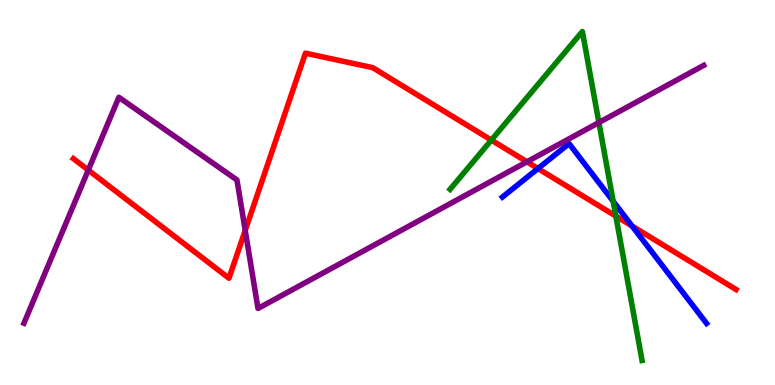[{'lines': ['blue', 'red'], 'intersections': [{'x': 6.94, 'y': 5.62}, {'x': 8.16, 'y': 4.13}]}, {'lines': ['green', 'red'], 'intersections': [{'x': 6.34, 'y': 6.36}, {'x': 7.95, 'y': 4.39}]}, {'lines': ['purple', 'red'], 'intersections': [{'x': 1.14, 'y': 5.58}, {'x': 3.16, 'y': 4.02}, {'x': 6.8, 'y': 5.8}]}, {'lines': ['blue', 'green'], 'intersections': [{'x': 7.91, 'y': 4.77}]}, {'lines': ['blue', 'purple'], 'intersections': []}, {'lines': ['green', 'purple'], 'intersections': [{'x': 7.73, 'y': 6.82}]}]